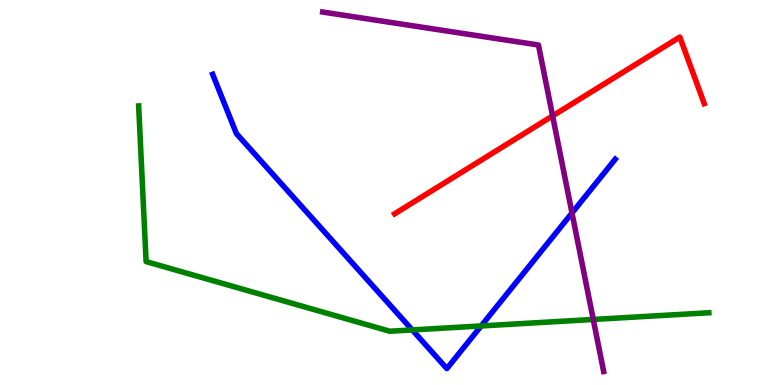[{'lines': ['blue', 'red'], 'intersections': []}, {'lines': ['green', 'red'], 'intersections': []}, {'lines': ['purple', 'red'], 'intersections': [{'x': 7.13, 'y': 6.99}]}, {'lines': ['blue', 'green'], 'intersections': [{'x': 5.32, 'y': 1.43}, {'x': 6.21, 'y': 1.53}]}, {'lines': ['blue', 'purple'], 'intersections': [{'x': 7.38, 'y': 4.47}]}, {'lines': ['green', 'purple'], 'intersections': [{'x': 7.65, 'y': 1.7}]}]